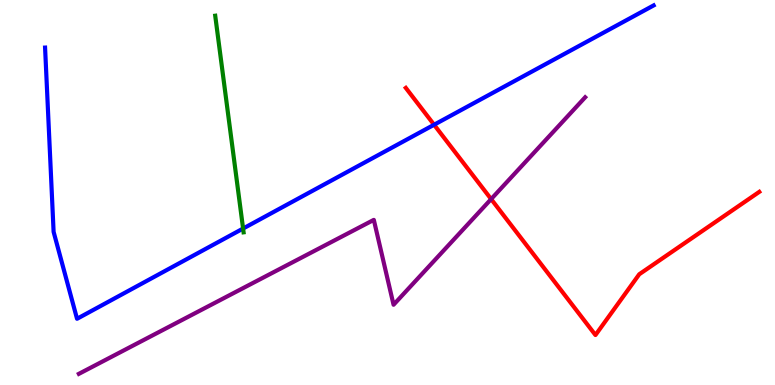[{'lines': ['blue', 'red'], 'intersections': [{'x': 5.6, 'y': 6.76}]}, {'lines': ['green', 'red'], 'intersections': []}, {'lines': ['purple', 'red'], 'intersections': [{'x': 6.34, 'y': 4.83}]}, {'lines': ['blue', 'green'], 'intersections': [{'x': 3.14, 'y': 4.06}]}, {'lines': ['blue', 'purple'], 'intersections': []}, {'lines': ['green', 'purple'], 'intersections': []}]